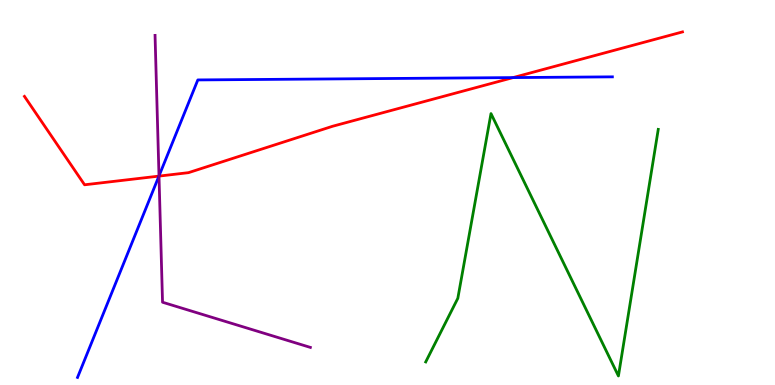[{'lines': ['blue', 'red'], 'intersections': [{'x': 2.05, 'y': 5.43}, {'x': 6.62, 'y': 7.98}]}, {'lines': ['green', 'red'], 'intersections': []}, {'lines': ['purple', 'red'], 'intersections': [{'x': 2.05, 'y': 5.43}]}, {'lines': ['blue', 'green'], 'intersections': []}, {'lines': ['blue', 'purple'], 'intersections': [{'x': 2.05, 'y': 5.43}]}, {'lines': ['green', 'purple'], 'intersections': []}]